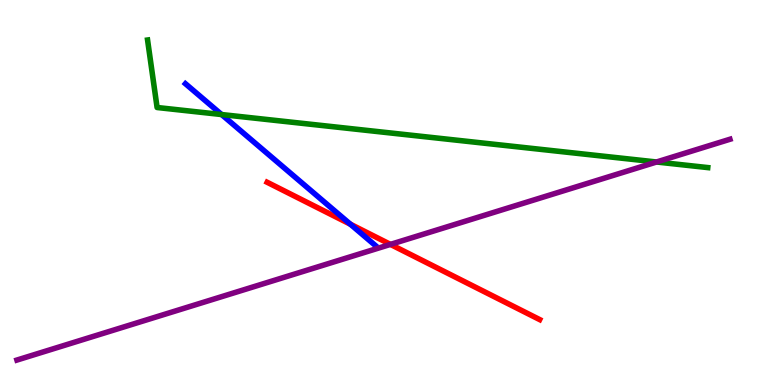[{'lines': ['blue', 'red'], 'intersections': [{'x': 4.52, 'y': 4.18}]}, {'lines': ['green', 'red'], 'intersections': []}, {'lines': ['purple', 'red'], 'intersections': [{'x': 5.04, 'y': 3.65}]}, {'lines': ['blue', 'green'], 'intersections': [{'x': 2.86, 'y': 7.02}]}, {'lines': ['blue', 'purple'], 'intersections': []}, {'lines': ['green', 'purple'], 'intersections': [{'x': 8.47, 'y': 5.79}]}]